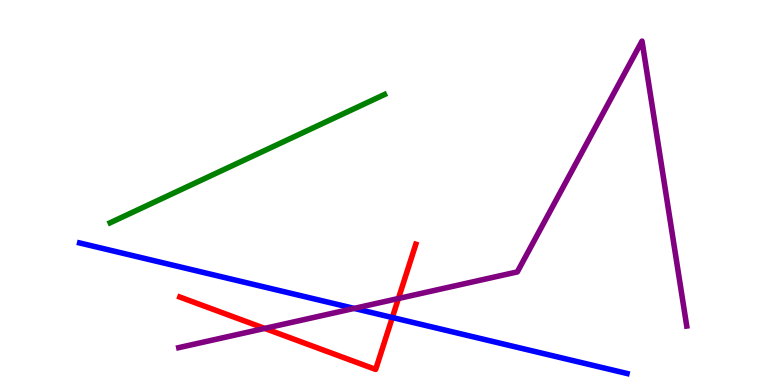[{'lines': ['blue', 'red'], 'intersections': [{'x': 5.06, 'y': 1.75}]}, {'lines': ['green', 'red'], 'intersections': []}, {'lines': ['purple', 'red'], 'intersections': [{'x': 3.42, 'y': 1.47}, {'x': 5.14, 'y': 2.25}]}, {'lines': ['blue', 'green'], 'intersections': []}, {'lines': ['blue', 'purple'], 'intersections': [{'x': 4.57, 'y': 1.99}]}, {'lines': ['green', 'purple'], 'intersections': []}]